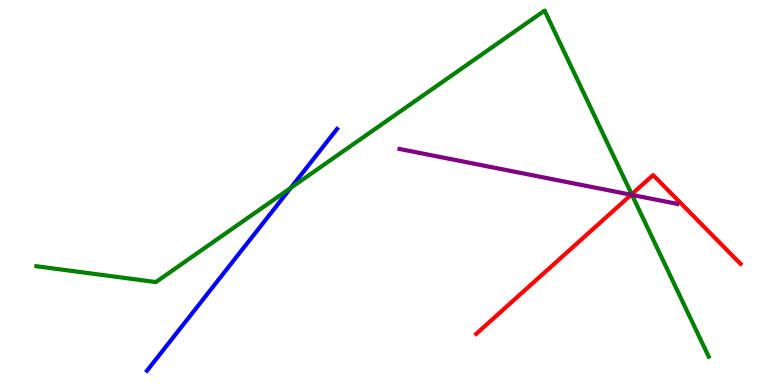[{'lines': ['blue', 'red'], 'intersections': []}, {'lines': ['green', 'red'], 'intersections': [{'x': 8.15, 'y': 4.95}]}, {'lines': ['purple', 'red'], 'intersections': [{'x': 8.14, 'y': 4.94}]}, {'lines': ['blue', 'green'], 'intersections': [{'x': 3.75, 'y': 5.12}]}, {'lines': ['blue', 'purple'], 'intersections': []}, {'lines': ['green', 'purple'], 'intersections': [{'x': 8.16, 'y': 4.94}]}]